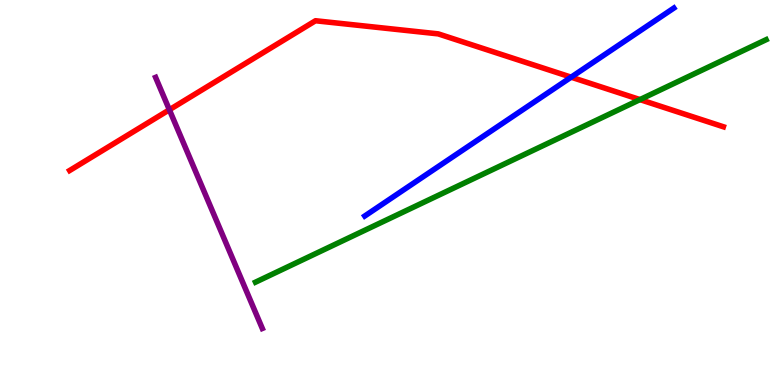[{'lines': ['blue', 'red'], 'intersections': [{'x': 7.37, 'y': 8.0}]}, {'lines': ['green', 'red'], 'intersections': [{'x': 8.26, 'y': 7.41}]}, {'lines': ['purple', 'red'], 'intersections': [{'x': 2.19, 'y': 7.15}]}, {'lines': ['blue', 'green'], 'intersections': []}, {'lines': ['blue', 'purple'], 'intersections': []}, {'lines': ['green', 'purple'], 'intersections': []}]